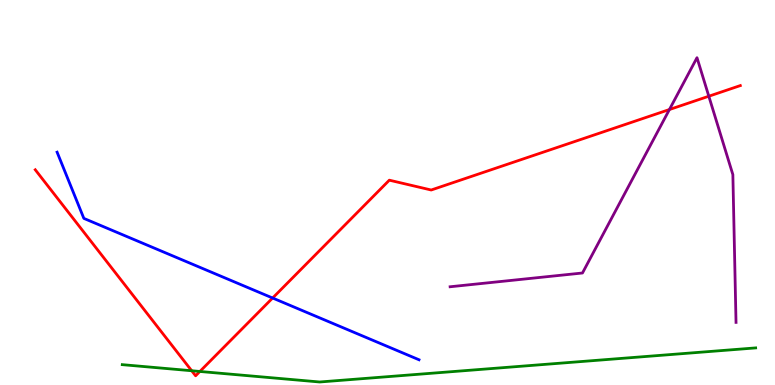[{'lines': ['blue', 'red'], 'intersections': [{'x': 3.52, 'y': 2.26}]}, {'lines': ['green', 'red'], 'intersections': [{'x': 2.47, 'y': 0.37}, {'x': 2.58, 'y': 0.351}]}, {'lines': ['purple', 'red'], 'intersections': [{'x': 8.64, 'y': 7.15}, {'x': 9.15, 'y': 7.5}]}, {'lines': ['blue', 'green'], 'intersections': []}, {'lines': ['blue', 'purple'], 'intersections': []}, {'lines': ['green', 'purple'], 'intersections': []}]